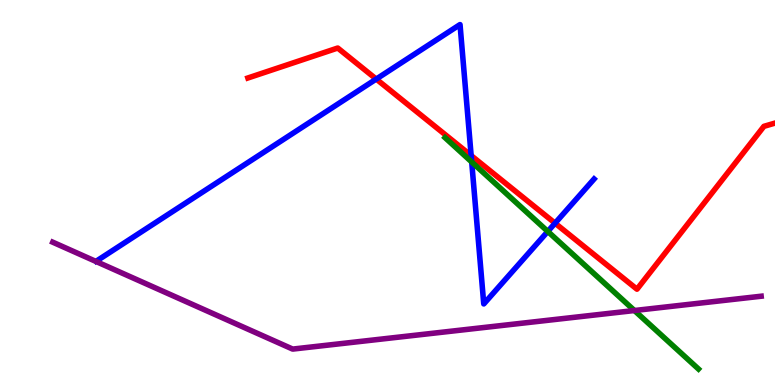[{'lines': ['blue', 'red'], 'intersections': [{'x': 4.85, 'y': 7.95}, {'x': 6.08, 'y': 5.96}, {'x': 7.16, 'y': 4.2}]}, {'lines': ['green', 'red'], 'intersections': []}, {'lines': ['purple', 'red'], 'intersections': []}, {'lines': ['blue', 'green'], 'intersections': [{'x': 6.09, 'y': 5.79}, {'x': 7.07, 'y': 3.99}]}, {'lines': ['blue', 'purple'], 'intersections': []}, {'lines': ['green', 'purple'], 'intersections': [{'x': 8.19, 'y': 1.93}]}]